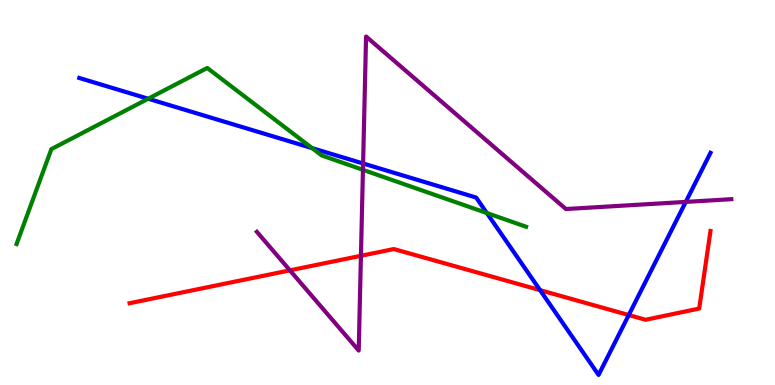[{'lines': ['blue', 'red'], 'intersections': [{'x': 6.97, 'y': 2.46}, {'x': 8.11, 'y': 1.82}]}, {'lines': ['green', 'red'], 'intersections': []}, {'lines': ['purple', 'red'], 'intersections': [{'x': 3.74, 'y': 2.98}, {'x': 4.66, 'y': 3.36}]}, {'lines': ['blue', 'green'], 'intersections': [{'x': 1.91, 'y': 7.44}, {'x': 4.03, 'y': 6.15}, {'x': 6.28, 'y': 4.47}]}, {'lines': ['blue', 'purple'], 'intersections': [{'x': 4.69, 'y': 5.75}, {'x': 8.85, 'y': 4.76}]}, {'lines': ['green', 'purple'], 'intersections': [{'x': 4.68, 'y': 5.59}]}]